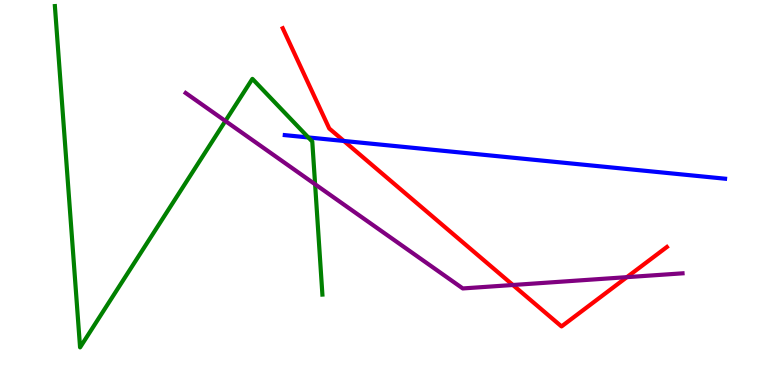[{'lines': ['blue', 'red'], 'intersections': [{'x': 4.44, 'y': 6.34}]}, {'lines': ['green', 'red'], 'intersections': []}, {'lines': ['purple', 'red'], 'intersections': [{'x': 6.62, 'y': 2.6}, {'x': 8.09, 'y': 2.8}]}, {'lines': ['blue', 'green'], 'intersections': [{'x': 3.98, 'y': 6.43}]}, {'lines': ['blue', 'purple'], 'intersections': []}, {'lines': ['green', 'purple'], 'intersections': [{'x': 2.91, 'y': 6.86}, {'x': 4.07, 'y': 5.21}]}]